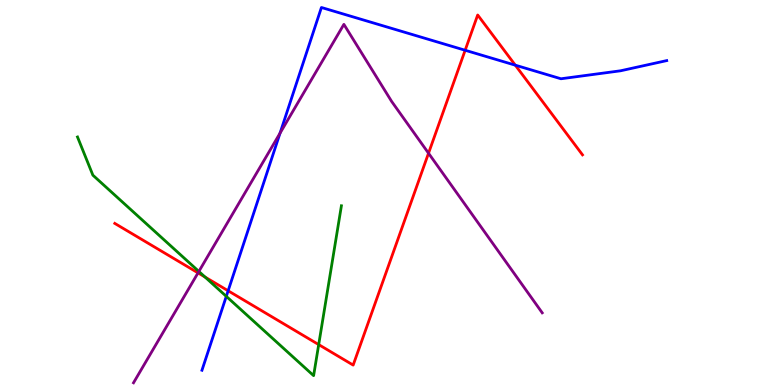[{'lines': ['blue', 'red'], 'intersections': [{'x': 2.94, 'y': 2.45}, {'x': 6.0, 'y': 8.69}, {'x': 6.65, 'y': 8.31}]}, {'lines': ['green', 'red'], 'intersections': [{'x': 2.65, 'y': 2.8}, {'x': 4.11, 'y': 1.05}]}, {'lines': ['purple', 'red'], 'intersections': [{'x': 2.56, 'y': 2.91}, {'x': 5.53, 'y': 6.02}]}, {'lines': ['blue', 'green'], 'intersections': [{'x': 2.92, 'y': 2.3}]}, {'lines': ['blue', 'purple'], 'intersections': [{'x': 3.61, 'y': 6.54}]}, {'lines': ['green', 'purple'], 'intersections': [{'x': 2.57, 'y': 2.95}]}]